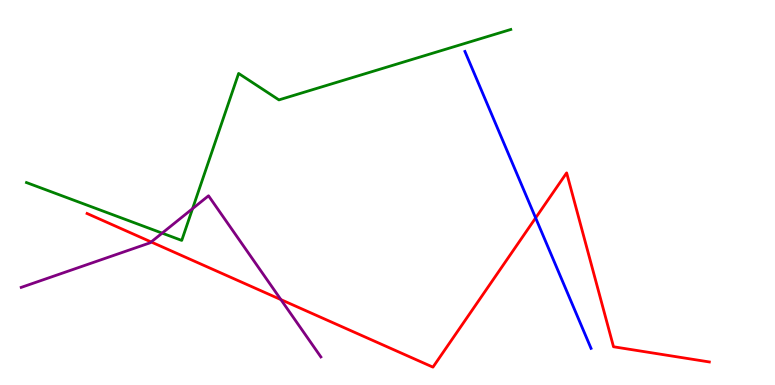[{'lines': ['blue', 'red'], 'intersections': [{'x': 6.91, 'y': 4.34}]}, {'lines': ['green', 'red'], 'intersections': []}, {'lines': ['purple', 'red'], 'intersections': [{'x': 1.95, 'y': 3.72}, {'x': 3.62, 'y': 2.22}]}, {'lines': ['blue', 'green'], 'intersections': []}, {'lines': ['blue', 'purple'], 'intersections': []}, {'lines': ['green', 'purple'], 'intersections': [{'x': 2.09, 'y': 3.94}, {'x': 2.48, 'y': 4.58}]}]